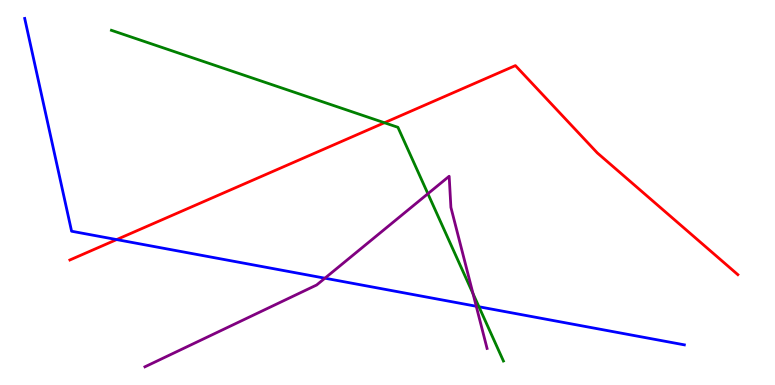[{'lines': ['blue', 'red'], 'intersections': [{'x': 1.51, 'y': 3.78}]}, {'lines': ['green', 'red'], 'intersections': [{'x': 4.96, 'y': 6.81}]}, {'lines': ['purple', 'red'], 'intersections': []}, {'lines': ['blue', 'green'], 'intersections': [{'x': 6.18, 'y': 2.03}]}, {'lines': ['blue', 'purple'], 'intersections': [{'x': 4.19, 'y': 2.77}, {'x': 6.15, 'y': 2.05}]}, {'lines': ['green', 'purple'], 'intersections': [{'x': 5.52, 'y': 4.97}, {'x': 6.1, 'y': 2.37}]}]